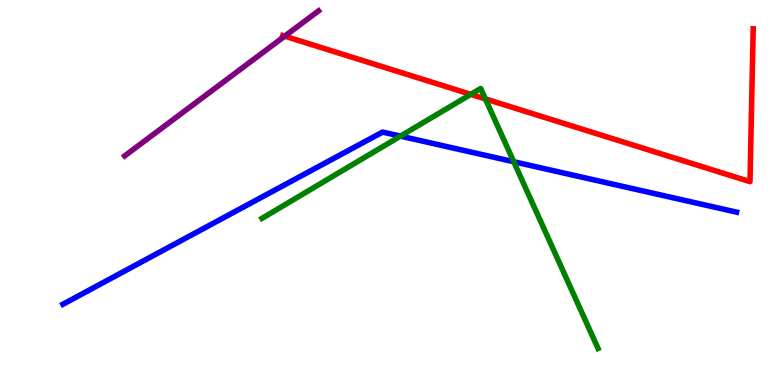[{'lines': ['blue', 'red'], 'intersections': []}, {'lines': ['green', 'red'], 'intersections': [{'x': 6.08, 'y': 7.55}, {'x': 6.26, 'y': 7.43}]}, {'lines': ['purple', 'red'], 'intersections': [{'x': 3.67, 'y': 9.06}]}, {'lines': ['blue', 'green'], 'intersections': [{'x': 5.17, 'y': 6.46}, {'x': 6.63, 'y': 5.8}]}, {'lines': ['blue', 'purple'], 'intersections': []}, {'lines': ['green', 'purple'], 'intersections': []}]